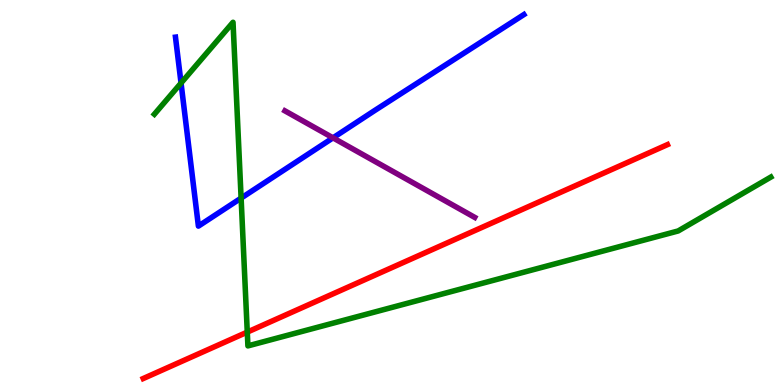[{'lines': ['blue', 'red'], 'intersections': []}, {'lines': ['green', 'red'], 'intersections': [{'x': 3.19, 'y': 1.37}]}, {'lines': ['purple', 'red'], 'intersections': []}, {'lines': ['blue', 'green'], 'intersections': [{'x': 2.34, 'y': 7.84}, {'x': 3.11, 'y': 4.85}]}, {'lines': ['blue', 'purple'], 'intersections': [{'x': 4.3, 'y': 6.42}]}, {'lines': ['green', 'purple'], 'intersections': []}]